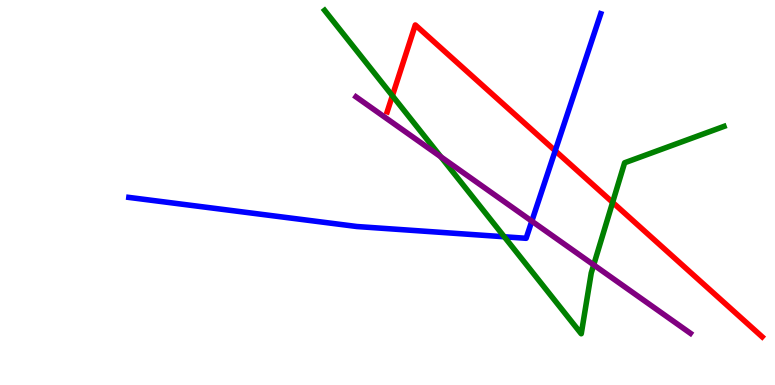[{'lines': ['blue', 'red'], 'intersections': [{'x': 7.16, 'y': 6.08}]}, {'lines': ['green', 'red'], 'intersections': [{'x': 5.06, 'y': 7.51}, {'x': 7.9, 'y': 4.74}]}, {'lines': ['purple', 'red'], 'intersections': []}, {'lines': ['blue', 'green'], 'intersections': [{'x': 6.51, 'y': 3.85}]}, {'lines': ['blue', 'purple'], 'intersections': [{'x': 6.86, 'y': 4.26}]}, {'lines': ['green', 'purple'], 'intersections': [{'x': 5.69, 'y': 5.93}, {'x': 7.66, 'y': 3.12}]}]